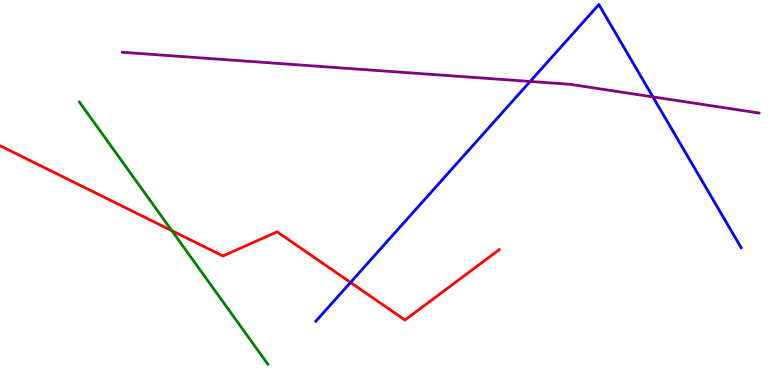[{'lines': ['blue', 'red'], 'intersections': [{'x': 4.52, 'y': 2.66}]}, {'lines': ['green', 'red'], 'intersections': [{'x': 2.22, 'y': 4.01}]}, {'lines': ['purple', 'red'], 'intersections': []}, {'lines': ['blue', 'green'], 'intersections': []}, {'lines': ['blue', 'purple'], 'intersections': [{'x': 6.84, 'y': 7.88}, {'x': 8.42, 'y': 7.48}]}, {'lines': ['green', 'purple'], 'intersections': []}]